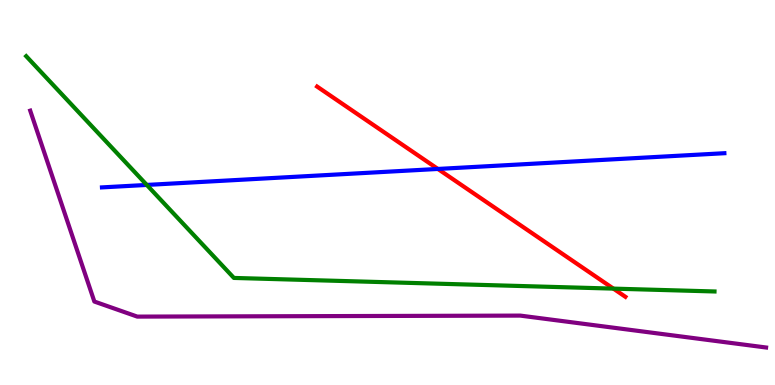[{'lines': ['blue', 'red'], 'intersections': [{'x': 5.65, 'y': 5.61}]}, {'lines': ['green', 'red'], 'intersections': [{'x': 7.91, 'y': 2.5}]}, {'lines': ['purple', 'red'], 'intersections': []}, {'lines': ['blue', 'green'], 'intersections': [{'x': 1.89, 'y': 5.2}]}, {'lines': ['blue', 'purple'], 'intersections': []}, {'lines': ['green', 'purple'], 'intersections': []}]